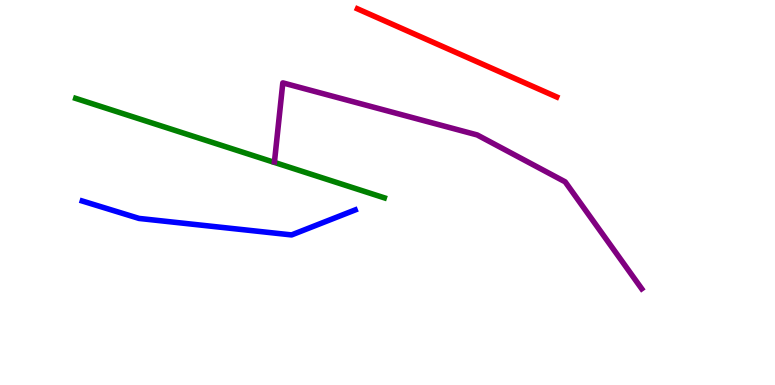[{'lines': ['blue', 'red'], 'intersections': []}, {'lines': ['green', 'red'], 'intersections': []}, {'lines': ['purple', 'red'], 'intersections': []}, {'lines': ['blue', 'green'], 'intersections': []}, {'lines': ['blue', 'purple'], 'intersections': []}, {'lines': ['green', 'purple'], 'intersections': []}]